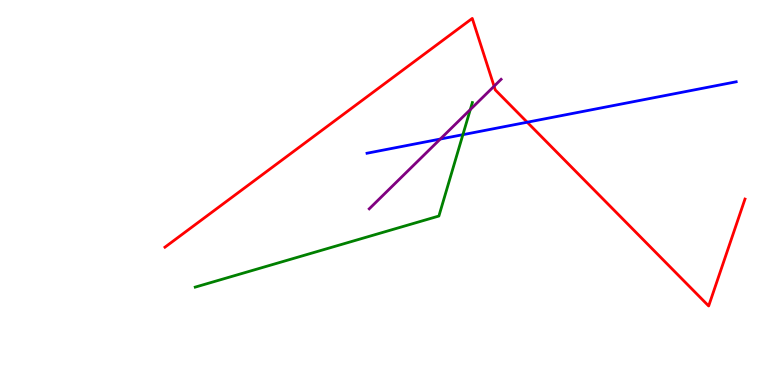[{'lines': ['blue', 'red'], 'intersections': [{'x': 6.8, 'y': 6.83}]}, {'lines': ['green', 'red'], 'intersections': []}, {'lines': ['purple', 'red'], 'intersections': [{'x': 6.38, 'y': 7.76}]}, {'lines': ['blue', 'green'], 'intersections': [{'x': 5.97, 'y': 6.5}]}, {'lines': ['blue', 'purple'], 'intersections': [{'x': 5.68, 'y': 6.39}]}, {'lines': ['green', 'purple'], 'intersections': [{'x': 6.07, 'y': 7.15}]}]